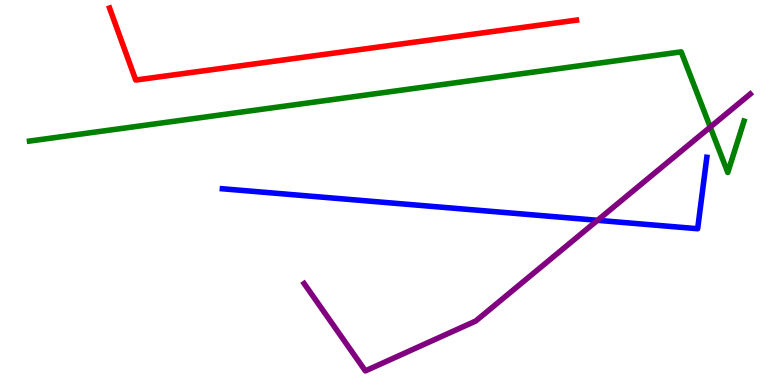[{'lines': ['blue', 'red'], 'intersections': []}, {'lines': ['green', 'red'], 'intersections': []}, {'lines': ['purple', 'red'], 'intersections': []}, {'lines': ['blue', 'green'], 'intersections': []}, {'lines': ['blue', 'purple'], 'intersections': [{'x': 7.71, 'y': 4.28}]}, {'lines': ['green', 'purple'], 'intersections': [{'x': 9.16, 'y': 6.7}]}]